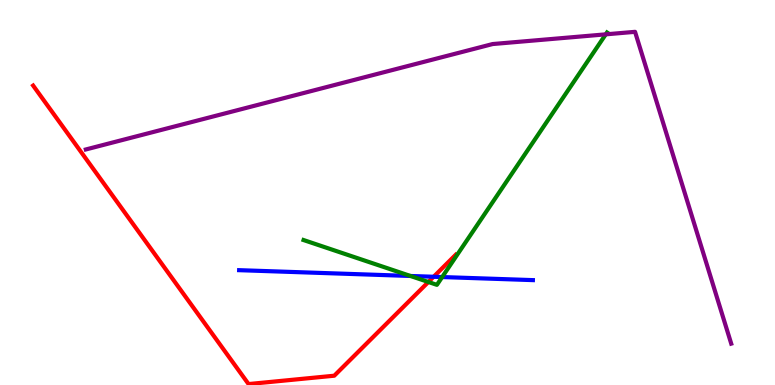[{'lines': ['blue', 'red'], 'intersections': [{'x': 5.6, 'y': 2.81}]}, {'lines': ['green', 'red'], 'intersections': [{'x': 5.53, 'y': 2.68}]}, {'lines': ['purple', 'red'], 'intersections': []}, {'lines': ['blue', 'green'], 'intersections': [{'x': 5.3, 'y': 2.83}, {'x': 5.71, 'y': 2.8}]}, {'lines': ['blue', 'purple'], 'intersections': []}, {'lines': ['green', 'purple'], 'intersections': [{'x': 7.82, 'y': 9.11}]}]